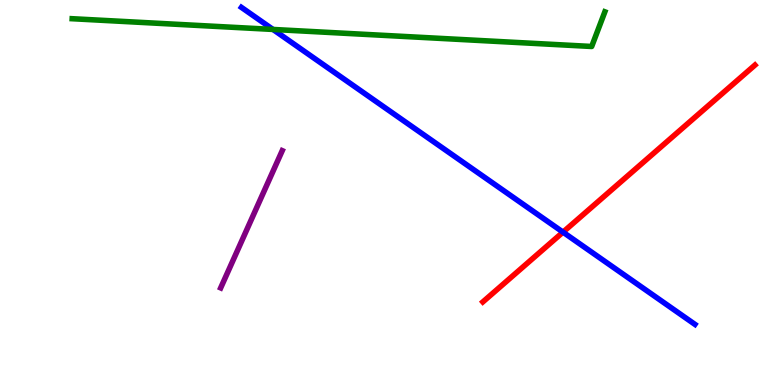[{'lines': ['blue', 'red'], 'intersections': [{'x': 7.26, 'y': 3.97}]}, {'lines': ['green', 'red'], 'intersections': []}, {'lines': ['purple', 'red'], 'intersections': []}, {'lines': ['blue', 'green'], 'intersections': [{'x': 3.52, 'y': 9.24}]}, {'lines': ['blue', 'purple'], 'intersections': []}, {'lines': ['green', 'purple'], 'intersections': []}]